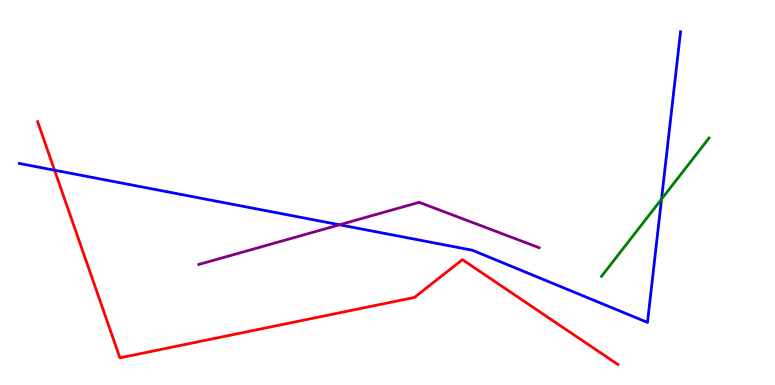[{'lines': ['blue', 'red'], 'intersections': [{'x': 0.704, 'y': 5.58}]}, {'lines': ['green', 'red'], 'intersections': []}, {'lines': ['purple', 'red'], 'intersections': []}, {'lines': ['blue', 'green'], 'intersections': [{'x': 8.54, 'y': 4.83}]}, {'lines': ['blue', 'purple'], 'intersections': [{'x': 4.38, 'y': 4.16}]}, {'lines': ['green', 'purple'], 'intersections': []}]